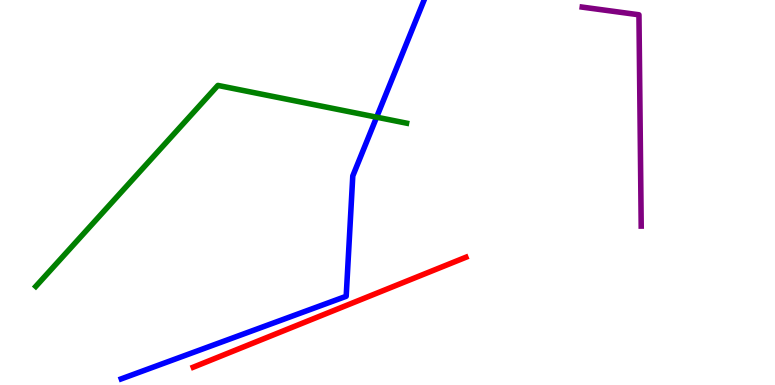[{'lines': ['blue', 'red'], 'intersections': []}, {'lines': ['green', 'red'], 'intersections': []}, {'lines': ['purple', 'red'], 'intersections': []}, {'lines': ['blue', 'green'], 'intersections': [{'x': 4.86, 'y': 6.96}]}, {'lines': ['blue', 'purple'], 'intersections': []}, {'lines': ['green', 'purple'], 'intersections': []}]